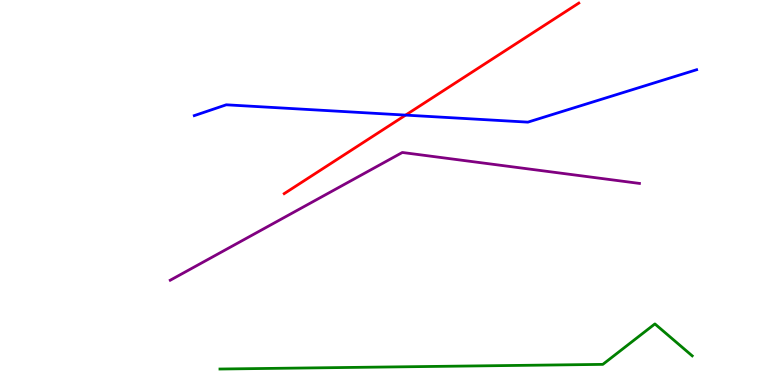[{'lines': ['blue', 'red'], 'intersections': [{'x': 5.23, 'y': 7.01}]}, {'lines': ['green', 'red'], 'intersections': []}, {'lines': ['purple', 'red'], 'intersections': []}, {'lines': ['blue', 'green'], 'intersections': []}, {'lines': ['blue', 'purple'], 'intersections': []}, {'lines': ['green', 'purple'], 'intersections': []}]